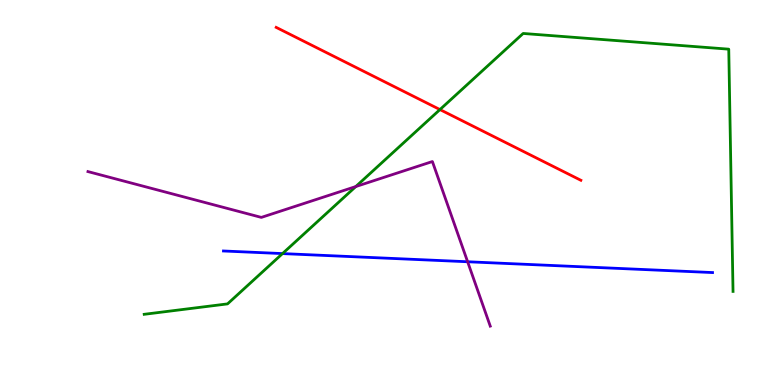[{'lines': ['blue', 'red'], 'intersections': []}, {'lines': ['green', 'red'], 'intersections': [{'x': 5.68, 'y': 7.15}]}, {'lines': ['purple', 'red'], 'intersections': []}, {'lines': ['blue', 'green'], 'intersections': [{'x': 3.65, 'y': 3.41}]}, {'lines': ['blue', 'purple'], 'intersections': [{'x': 6.03, 'y': 3.2}]}, {'lines': ['green', 'purple'], 'intersections': [{'x': 4.59, 'y': 5.15}]}]